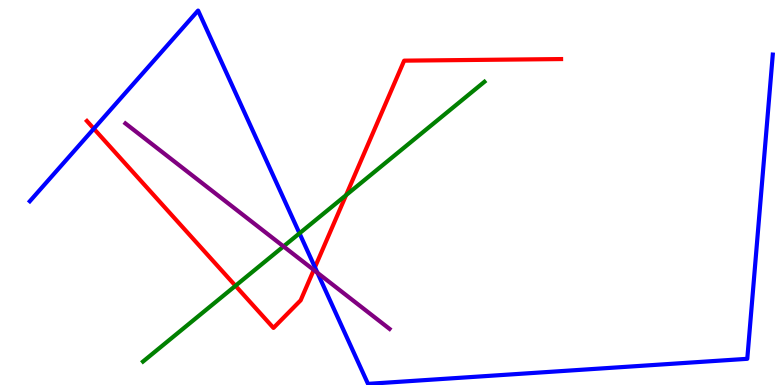[{'lines': ['blue', 'red'], 'intersections': [{'x': 1.21, 'y': 6.66}, {'x': 4.06, 'y': 3.06}]}, {'lines': ['green', 'red'], 'intersections': [{'x': 3.04, 'y': 2.58}, {'x': 4.47, 'y': 4.93}]}, {'lines': ['purple', 'red'], 'intersections': [{'x': 4.05, 'y': 2.99}]}, {'lines': ['blue', 'green'], 'intersections': [{'x': 3.86, 'y': 3.94}]}, {'lines': ['blue', 'purple'], 'intersections': [{'x': 4.1, 'y': 2.91}]}, {'lines': ['green', 'purple'], 'intersections': [{'x': 3.66, 'y': 3.6}]}]